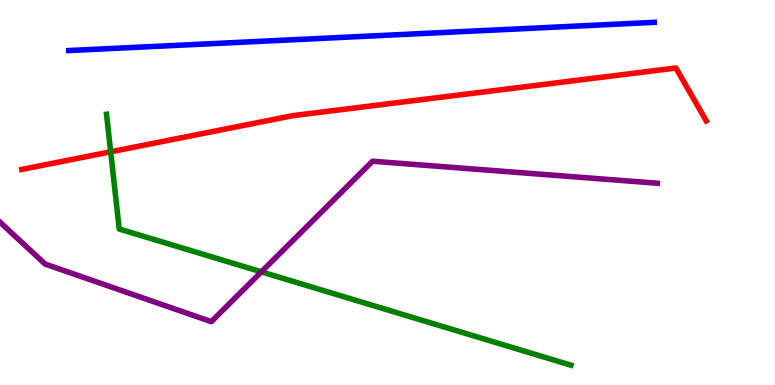[{'lines': ['blue', 'red'], 'intersections': []}, {'lines': ['green', 'red'], 'intersections': [{'x': 1.43, 'y': 6.06}]}, {'lines': ['purple', 'red'], 'intersections': []}, {'lines': ['blue', 'green'], 'intersections': []}, {'lines': ['blue', 'purple'], 'intersections': []}, {'lines': ['green', 'purple'], 'intersections': [{'x': 3.37, 'y': 2.94}]}]